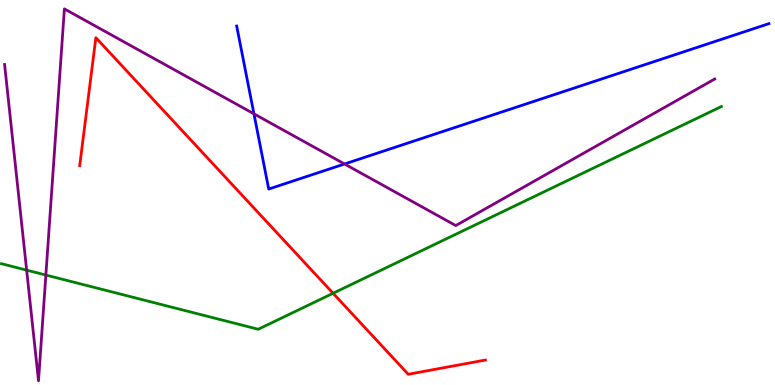[{'lines': ['blue', 'red'], 'intersections': []}, {'lines': ['green', 'red'], 'intersections': [{'x': 4.3, 'y': 2.38}]}, {'lines': ['purple', 'red'], 'intersections': []}, {'lines': ['blue', 'green'], 'intersections': []}, {'lines': ['blue', 'purple'], 'intersections': [{'x': 3.28, 'y': 7.04}, {'x': 4.45, 'y': 5.74}]}, {'lines': ['green', 'purple'], 'intersections': [{'x': 0.344, 'y': 2.98}, {'x': 0.592, 'y': 2.86}]}]